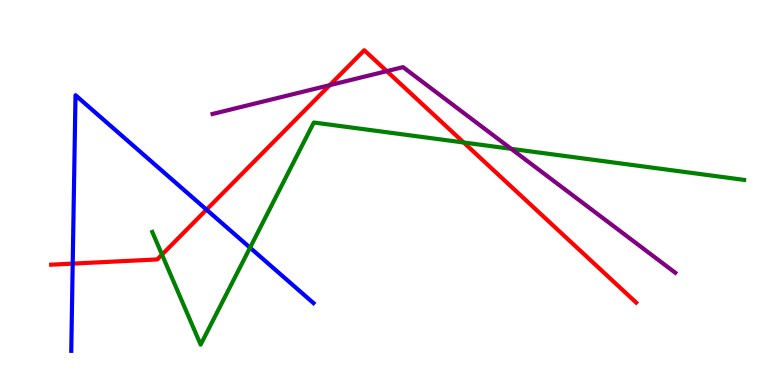[{'lines': ['blue', 'red'], 'intersections': [{'x': 0.938, 'y': 3.15}, {'x': 2.66, 'y': 4.55}]}, {'lines': ['green', 'red'], 'intersections': [{'x': 2.09, 'y': 3.39}, {'x': 5.98, 'y': 6.3}]}, {'lines': ['purple', 'red'], 'intersections': [{'x': 4.25, 'y': 7.79}, {'x': 4.99, 'y': 8.15}]}, {'lines': ['blue', 'green'], 'intersections': [{'x': 3.23, 'y': 3.57}]}, {'lines': ['blue', 'purple'], 'intersections': []}, {'lines': ['green', 'purple'], 'intersections': [{'x': 6.6, 'y': 6.13}]}]